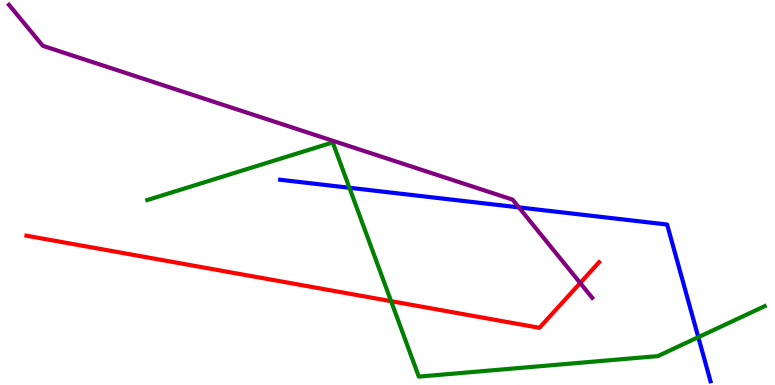[{'lines': ['blue', 'red'], 'intersections': []}, {'lines': ['green', 'red'], 'intersections': [{'x': 5.05, 'y': 2.18}]}, {'lines': ['purple', 'red'], 'intersections': [{'x': 7.49, 'y': 2.65}]}, {'lines': ['blue', 'green'], 'intersections': [{'x': 4.51, 'y': 5.12}, {'x': 9.01, 'y': 1.24}]}, {'lines': ['blue', 'purple'], 'intersections': [{'x': 6.7, 'y': 4.61}]}, {'lines': ['green', 'purple'], 'intersections': []}]